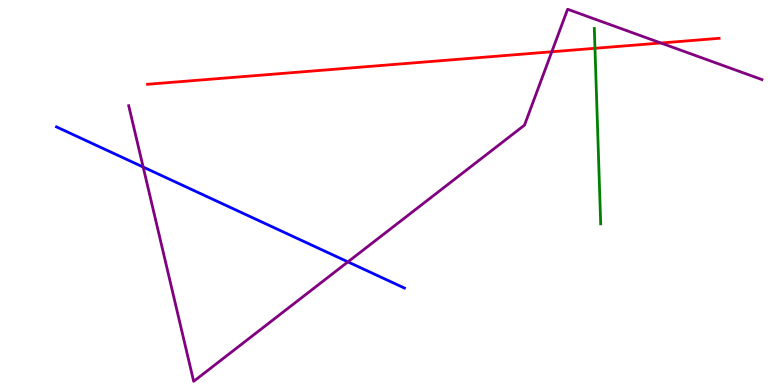[{'lines': ['blue', 'red'], 'intersections': []}, {'lines': ['green', 'red'], 'intersections': [{'x': 7.68, 'y': 8.75}]}, {'lines': ['purple', 'red'], 'intersections': [{'x': 7.12, 'y': 8.66}, {'x': 8.53, 'y': 8.88}]}, {'lines': ['blue', 'green'], 'intersections': []}, {'lines': ['blue', 'purple'], 'intersections': [{'x': 1.85, 'y': 5.66}, {'x': 4.49, 'y': 3.2}]}, {'lines': ['green', 'purple'], 'intersections': []}]